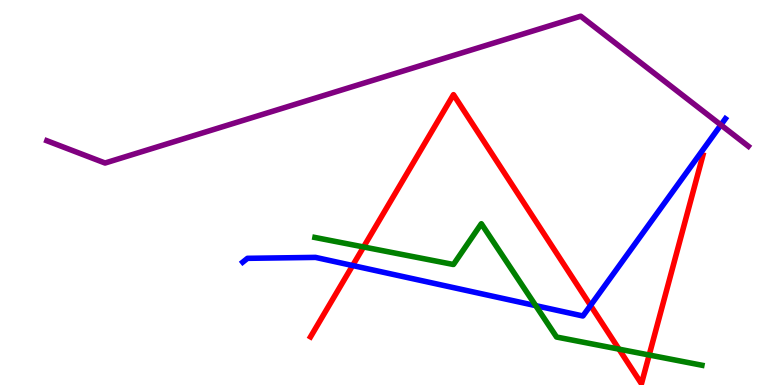[{'lines': ['blue', 'red'], 'intersections': [{'x': 4.55, 'y': 3.1}, {'x': 7.62, 'y': 2.07}]}, {'lines': ['green', 'red'], 'intersections': [{'x': 4.69, 'y': 3.59}, {'x': 7.99, 'y': 0.931}, {'x': 8.38, 'y': 0.779}]}, {'lines': ['purple', 'red'], 'intersections': []}, {'lines': ['blue', 'green'], 'intersections': [{'x': 6.91, 'y': 2.06}]}, {'lines': ['blue', 'purple'], 'intersections': [{'x': 9.3, 'y': 6.75}]}, {'lines': ['green', 'purple'], 'intersections': []}]